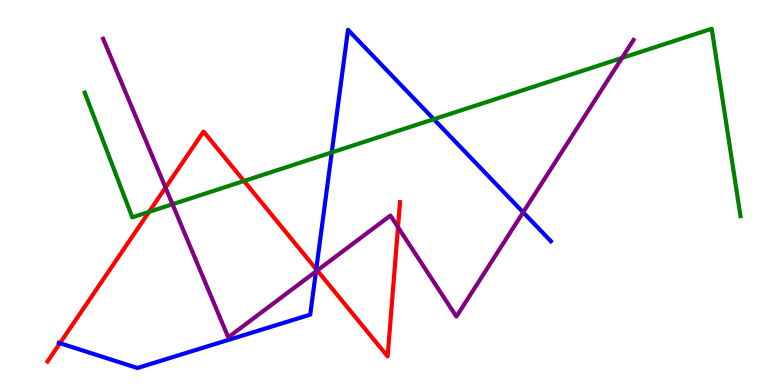[{'lines': ['blue', 'red'], 'intersections': [{'x': 0.773, 'y': 1.09}, {'x': 4.08, 'y': 3.01}]}, {'lines': ['green', 'red'], 'intersections': [{'x': 1.92, 'y': 4.5}, {'x': 3.15, 'y': 5.3}]}, {'lines': ['purple', 'red'], 'intersections': [{'x': 2.14, 'y': 5.13}, {'x': 4.09, 'y': 2.97}, {'x': 5.14, 'y': 4.1}]}, {'lines': ['blue', 'green'], 'intersections': [{'x': 4.28, 'y': 6.04}, {'x': 5.6, 'y': 6.9}]}, {'lines': ['blue', 'purple'], 'intersections': [{'x': 4.08, 'y': 2.95}, {'x': 6.75, 'y': 4.49}]}, {'lines': ['green', 'purple'], 'intersections': [{'x': 2.23, 'y': 4.69}, {'x': 8.03, 'y': 8.49}]}]